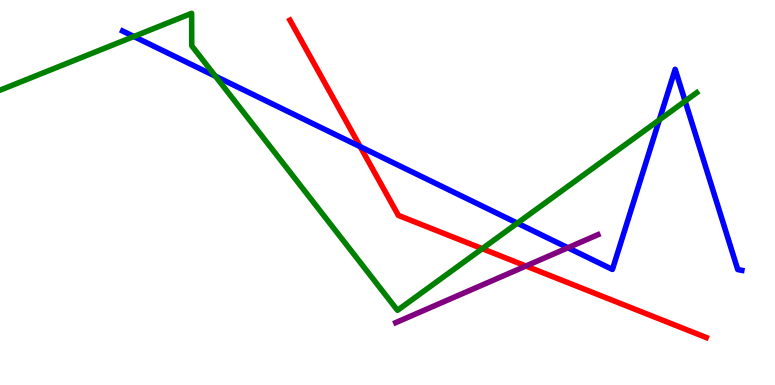[{'lines': ['blue', 'red'], 'intersections': [{'x': 4.65, 'y': 6.19}]}, {'lines': ['green', 'red'], 'intersections': [{'x': 6.22, 'y': 3.54}]}, {'lines': ['purple', 'red'], 'intersections': [{'x': 6.79, 'y': 3.09}]}, {'lines': ['blue', 'green'], 'intersections': [{'x': 1.73, 'y': 9.05}, {'x': 2.78, 'y': 8.02}, {'x': 6.68, 'y': 4.2}, {'x': 8.51, 'y': 6.89}, {'x': 8.84, 'y': 7.37}]}, {'lines': ['blue', 'purple'], 'intersections': [{'x': 7.33, 'y': 3.56}]}, {'lines': ['green', 'purple'], 'intersections': []}]